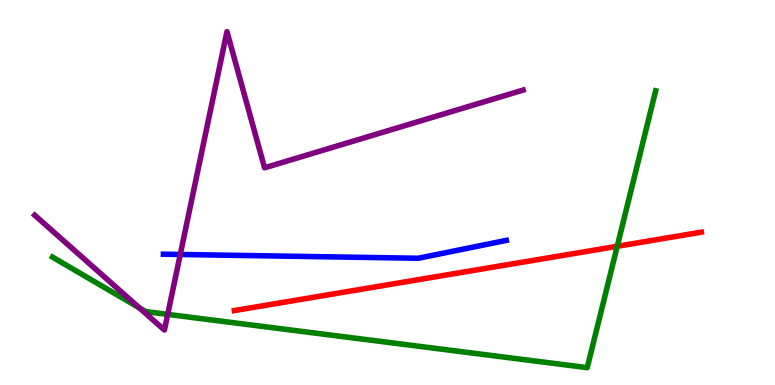[{'lines': ['blue', 'red'], 'intersections': []}, {'lines': ['green', 'red'], 'intersections': [{'x': 7.96, 'y': 3.6}]}, {'lines': ['purple', 'red'], 'intersections': []}, {'lines': ['blue', 'green'], 'intersections': []}, {'lines': ['blue', 'purple'], 'intersections': [{'x': 2.33, 'y': 3.39}]}, {'lines': ['green', 'purple'], 'intersections': [{'x': 1.8, 'y': 2.0}, {'x': 2.16, 'y': 1.83}]}]